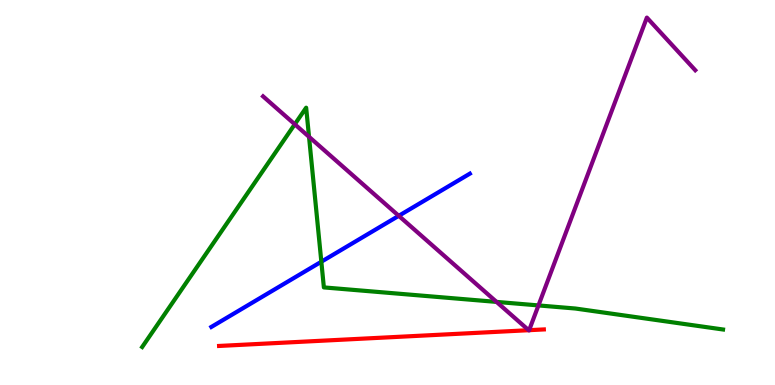[{'lines': ['blue', 'red'], 'intersections': []}, {'lines': ['green', 'red'], 'intersections': []}, {'lines': ['purple', 'red'], 'intersections': [{'x': 6.82, 'y': 1.42}, {'x': 6.83, 'y': 1.42}]}, {'lines': ['blue', 'green'], 'intersections': [{'x': 4.15, 'y': 3.2}]}, {'lines': ['blue', 'purple'], 'intersections': [{'x': 5.15, 'y': 4.39}]}, {'lines': ['green', 'purple'], 'intersections': [{'x': 3.8, 'y': 6.77}, {'x': 3.99, 'y': 6.45}, {'x': 6.41, 'y': 2.16}, {'x': 6.95, 'y': 2.07}]}]